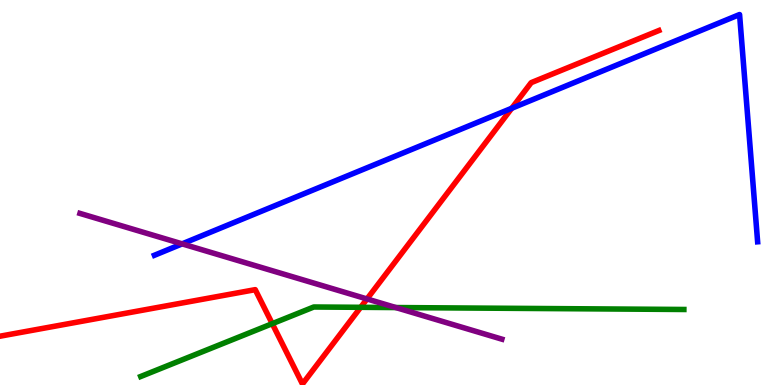[{'lines': ['blue', 'red'], 'intersections': [{'x': 6.6, 'y': 7.19}]}, {'lines': ['green', 'red'], 'intersections': [{'x': 3.51, 'y': 1.59}, {'x': 4.65, 'y': 2.02}]}, {'lines': ['purple', 'red'], 'intersections': [{'x': 4.74, 'y': 2.23}]}, {'lines': ['blue', 'green'], 'intersections': []}, {'lines': ['blue', 'purple'], 'intersections': [{'x': 2.35, 'y': 3.67}]}, {'lines': ['green', 'purple'], 'intersections': [{'x': 5.11, 'y': 2.01}]}]